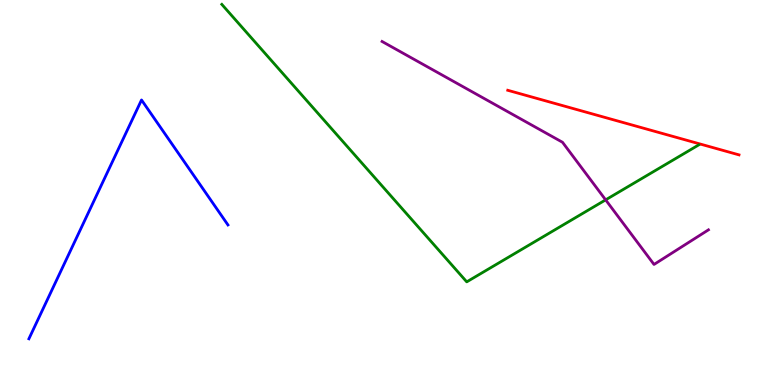[{'lines': ['blue', 'red'], 'intersections': []}, {'lines': ['green', 'red'], 'intersections': []}, {'lines': ['purple', 'red'], 'intersections': []}, {'lines': ['blue', 'green'], 'intersections': []}, {'lines': ['blue', 'purple'], 'intersections': []}, {'lines': ['green', 'purple'], 'intersections': [{'x': 7.81, 'y': 4.81}]}]